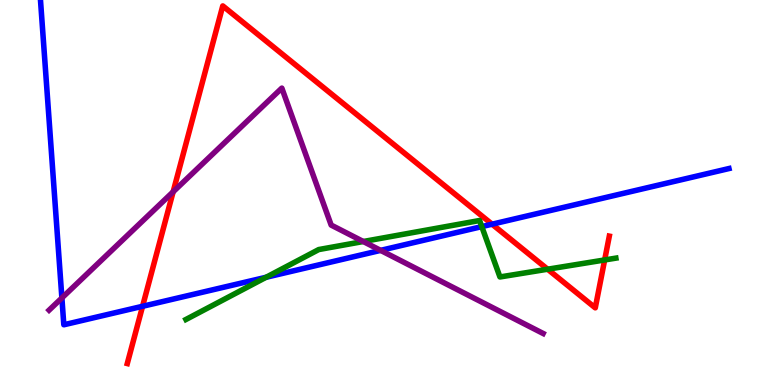[{'lines': ['blue', 'red'], 'intersections': [{'x': 1.84, 'y': 2.04}, {'x': 6.35, 'y': 4.18}]}, {'lines': ['green', 'red'], 'intersections': [{'x': 7.07, 'y': 3.01}, {'x': 7.8, 'y': 3.25}]}, {'lines': ['purple', 'red'], 'intersections': [{'x': 2.23, 'y': 5.02}]}, {'lines': ['blue', 'green'], 'intersections': [{'x': 3.43, 'y': 2.8}, {'x': 6.22, 'y': 4.11}]}, {'lines': ['blue', 'purple'], 'intersections': [{'x': 0.799, 'y': 2.26}, {'x': 4.91, 'y': 3.5}]}, {'lines': ['green', 'purple'], 'intersections': [{'x': 4.69, 'y': 3.73}]}]